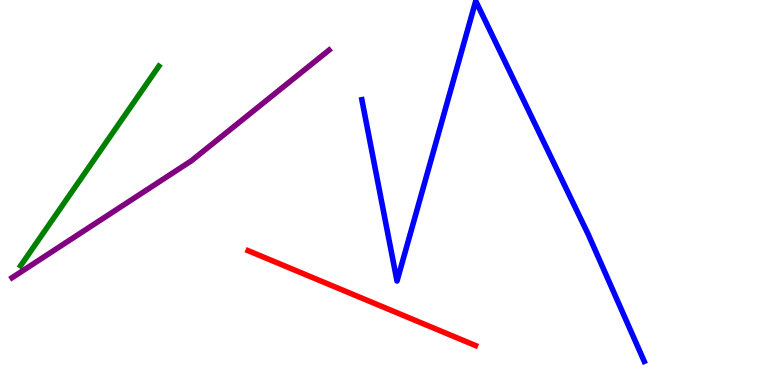[{'lines': ['blue', 'red'], 'intersections': []}, {'lines': ['green', 'red'], 'intersections': []}, {'lines': ['purple', 'red'], 'intersections': []}, {'lines': ['blue', 'green'], 'intersections': []}, {'lines': ['blue', 'purple'], 'intersections': []}, {'lines': ['green', 'purple'], 'intersections': []}]